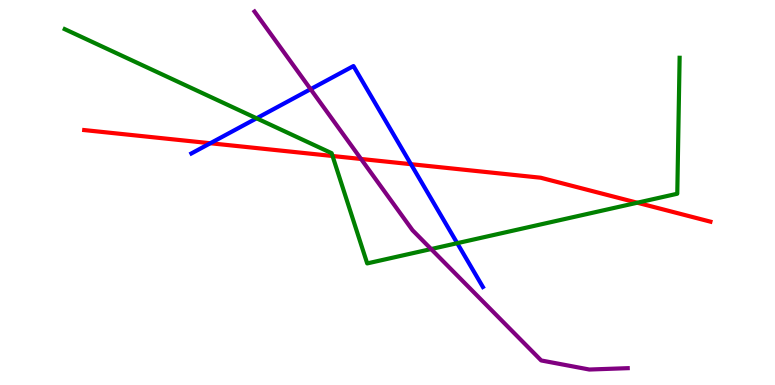[{'lines': ['blue', 'red'], 'intersections': [{'x': 2.71, 'y': 6.28}, {'x': 5.3, 'y': 5.74}]}, {'lines': ['green', 'red'], 'intersections': [{'x': 4.29, 'y': 5.95}, {'x': 8.22, 'y': 4.73}]}, {'lines': ['purple', 'red'], 'intersections': [{'x': 4.66, 'y': 5.87}]}, {'lines': ['blue', 'green'], 'intersections': [{'x': 3.31, 'y': 6.93}, {'x': 5.9, 'y': 3.68}]}, {'lines': ['blue', 'purple'], 'intersections': [{'x': 4.01, 'y': 7.68}]}, {'lines': ['green', 'purple'], 'intersections': [{'x': 5.56, 'y': 3.53}]}]